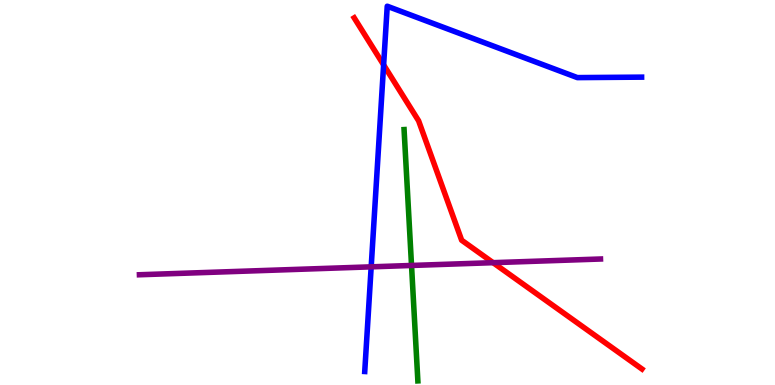[{'lines': ['blue', 'red'], 'intersections': [{'x': 4.95, 'y': 8.31}]}, {'lines': ['green', 'red'], 'intersections': []}, {'lines': ['purple', 'red'], 'intersections': [{'x': 6.36, 'y': 3.18}]}, {'lines': ['blue', 'green'], 'intersections': []}, {'lines': ['blue', 'purple'], 'intersections': [{'x': 4.79, 'y': 3.07}]}, {'lines': ['green', 'purple'], 'intersections': [{'x': 5.31, 'y': 3.1}]}]